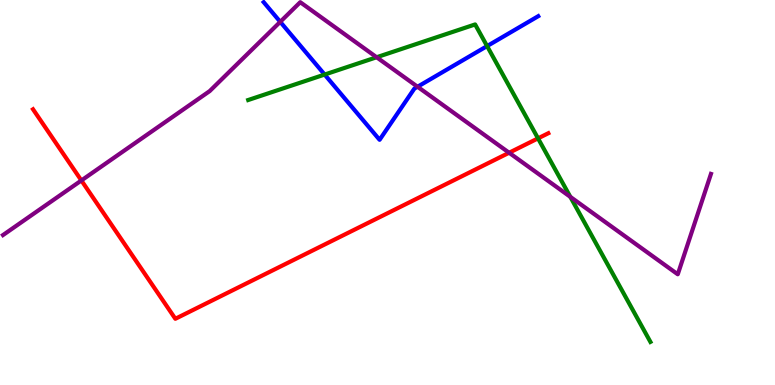[{'lines': ['blue', 'red'], 'intersections': []}, {'lines': ['green', 'red'], 'intersections': [{'x': 6.94, 'y': 6.41}]}, {'lines': ['purple', 'red'], 'intersections': [{'x': 1.05, 'y': 5.31}, {'x': 6.57, 'y': 6.03}]}, {'lines': ['blue', 'green'], 'intersections': [{'x': 4.19, 'y': 8.06}, {'x': 6.28, 'y': 8.8}]}, {'lines': ['blue', 'purple'], 'intersections': [{'x': 3.62, 'y': 9.43}, {'x': 5.39, 'y': 7.75}]}, {'lines': ['green', 'purple'], 'intersections': [{'x': 4.86, 'y': 8.51}, {'x': 7.36, 'y': 4.89}]}]